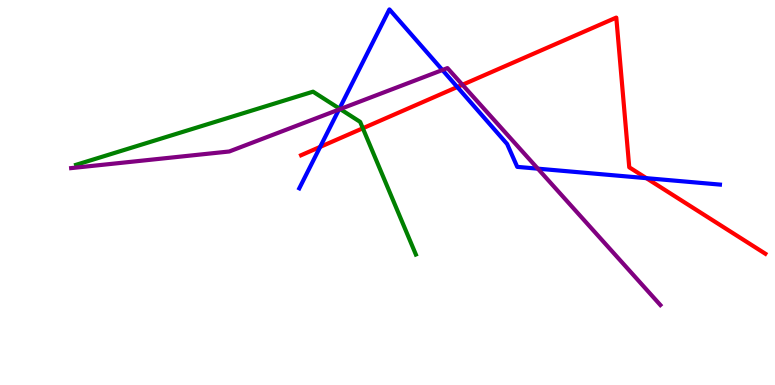[{'lines': ['blue', 'red'], 'intersections': [{'x': 4.13, 'y': 6.18}, {'x': 5.9, 'y': 7.74}, {'x': 8.34, 'y': 5.37}]}, {'lines': ['green', 'red'], 'intersections': [{'x': 4.68, 'y': 6.67}]}, {'lines': ['purple', 'red'], 'intersections': [{'x': 5.97, 'y': 7.8}]}, {'lines': ['blue', 'green'], 'intersections': [{'x': 4.38, 'y': 7.18}]}, {'lines': ['blue', 'purple'], 'intersections': [{'x': 4.37, 'y': 7.15}, {'x': 5.71, 'y': 8.18}, {'x': 6.94, 'y': 5.62}]}, {'lines': ['green', 'purple'], 'intersections': [{'x': 4.39, 'y': 7.17}]}]